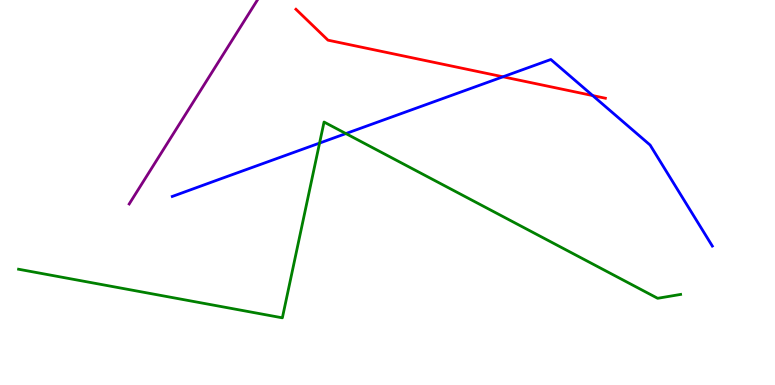[{'lines': ['blue', 'red'], 'intersections': [{'x': 6.49, 'y': 8.01}, {'x': 7.65, 'y': 7.52}]}, {'lines': ['green', 'red'], 'intersections': []}, {'lines': ['purple', 'red'], 'intersections': []}, {'lines': ['blue', 'green'], 'intersections': [{'x': 4.12, 'y': 6.28}, {'x': 4.46, 'y': 6.53}]}, {'lines': ['blue', 'purple'], 'intersections': []}, {'lines': ['green', 'purple'], 'intersections': []}]